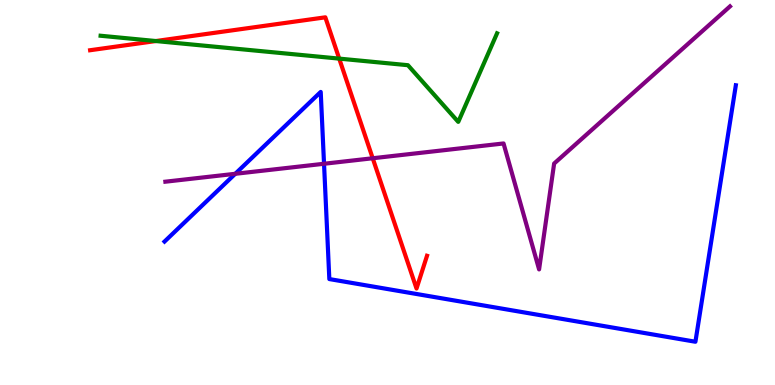[{'lines': ['blue', 'red'], 'intersections': []}, {'lines': ['green', 'red'], 'intersections': [{'x': 2.01, 'y': 8.93}, {'x': 4.38, 'y': 8.48}]}, {'lines': ['purple', 'red'], 'intersections': [{'x': 4.81, 'y': 5.89}]}, {'lines': ['blue', 'green'], 'intersections': []}, {'lines': ['blue', 'purple'], 'intersections': [{'x': 3.04, 'y': 5.49}, {'x': 4.18, 'y': 5.75}]}, {'lines': ['green', 'purple'], 'intersections': []}]